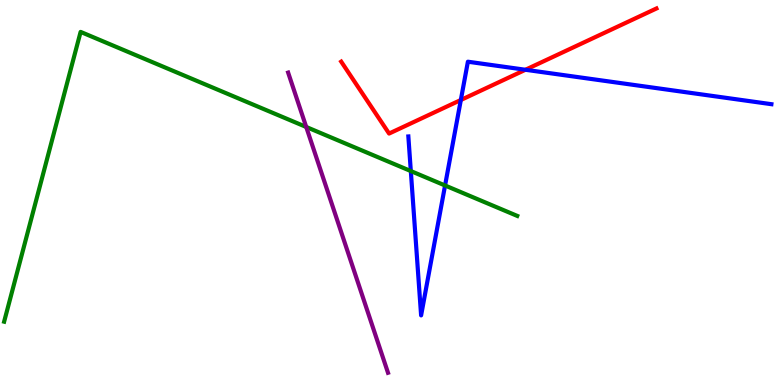[{'lines': ['blue', 'red'], 'intersections': [{'x': 5.95, 'y': 7.4}, {'x': 6.78, 'y': 8.19}]}, {'lines': ['green', 'red'], 'intersections': []}, {'lines': ['purple', 'red'], 'intersections': []}, {'lines': ['blue', 'green'], 'intersections': [{'x': 5.3, 'y': 5.56}, {'x': 5.74, 'y': 5.18}]}, {'lines': ['blue', 'purple'], 'intersections': []}, {'lines': ['green', 'purple'], 'intersections': [{'x': 3.95, 'y': 6.7}]}]